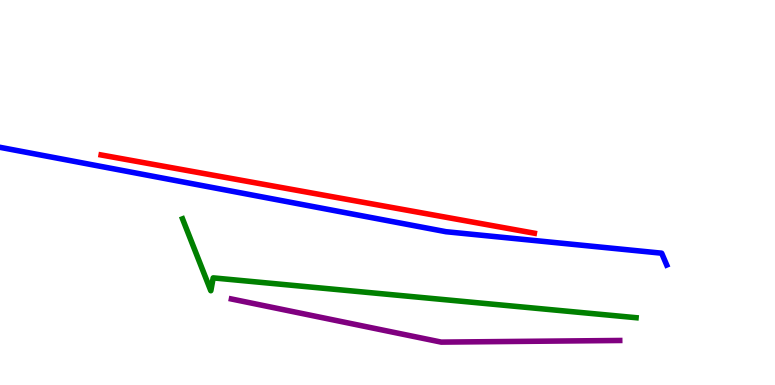[{'lines': ['blue', 'red'], 'intersections': []}, {'lines': ['green', 'red'], 'intersections': []}, {'lines': ['purple', 'red'], 'intersections': []}, {'lines': ['blue', 'green'], 'intersections': []}, {'lines': ['blue', 'purple'], 'intersections': []}, {'lines': ['green', 'purple'], 'intersections': []}]